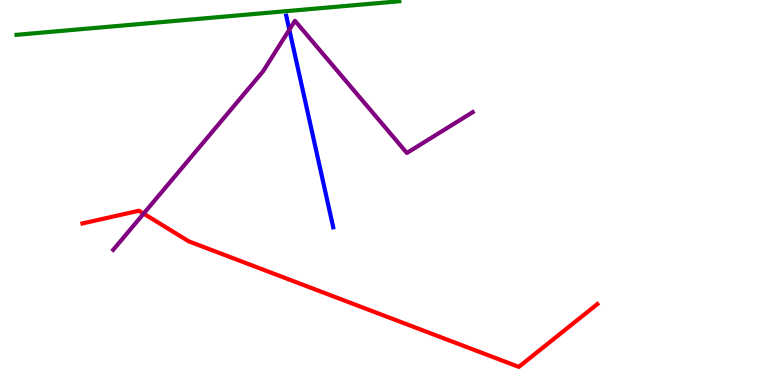[{'lines': ['blue', 'red'], 'intersections': []}, {'lines': ['green', 'red'], 'intersections': []}, {'lines': ['purple', 'red'], 'intersections': [{'x': 1.85, 'y': 4.45}]}, {'lines': ['blue', 'green'], 'intersections': []}, {'lines': ['blue', 'purple'], 'intersections': [{'x': 3.73, 'y': 9.23}]}, {'lines': ['green', 'purple'], 'intersections': []}]